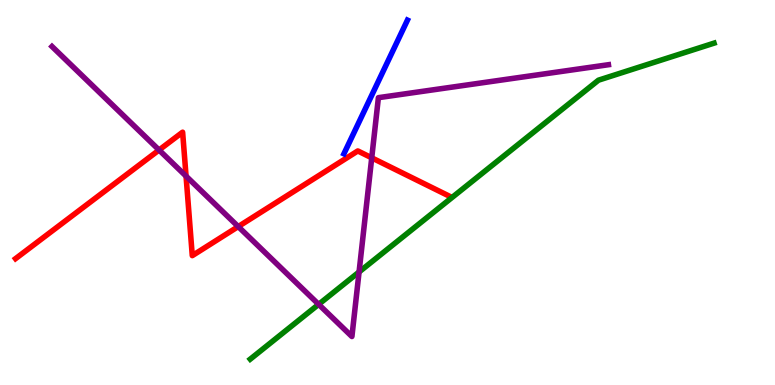[{'lines': ['blue', 'red'], 'intersections': []}, {'lines': ['green', 'red'], 'intersections': []}, {'lines': ['purple', 'red'], 'intersections': [{'x': 2.05, 'y': 6.1}, {'x': 2.4, 'y': 5.43}, {'x': 3.07, 'y': 4.11}, {'x': 4.8, 'y': 5.9}]}, {'lines': ['blue', 'green'], 'intersections': []}, {'lines': ['blue', 'purple'], 'intersections': []}, {'lines': ['green', 'purple'], 'intersections': [{'x': 4.11, 'y': 2.09}, {'x': 4.63, 'y': 2.94}]}]